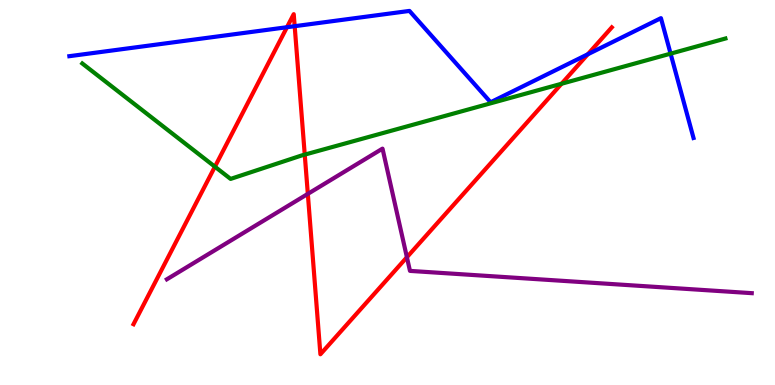[{'lines': ['blue', 'red'], 'intersections': [{'x': 3.7, 'y': 9.29}, {'x': 3.8, 'y': 9.32}, {'x': 7.59, 'y': 8.59}]}, {'lines': ['green', 'red'], 'intersections': [{'x': 2.77, 'y': 5.67}, {'x': 3.93, 'y': 5.98}, {'x': 7.25, 'y': 7.82}]}, {'lines': ['purple', 'red'], 'intersections': [{'x': 3.97, 'y': 4.96}, {'x': 5.25, 'y': 3.32}]}, {'lines': ['blue', 'green'], 'intersections': [{'x': 8.65, 'y': 8.61}]}, {'lines': ['blue', 'purple'], 'intersections': []}, {'lines': ['green', 'purple'], 'intersections': []}]